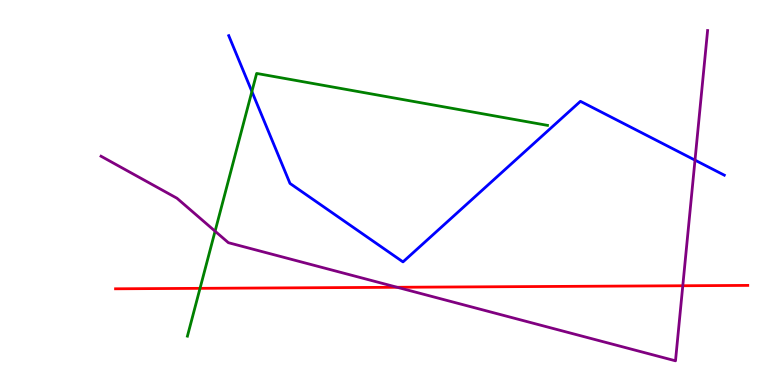[{'lines': ['blue', 'red'], 'intersections': []}, {'lines': ['green', 'red'], 'intersections': [{'x': 2.58, 'y': 2.51}]}, {'lines': ['purple', 'red'], 'intersections': [{'x': 5.12, 'y': 2.54}, {'x': 8.81, 'y': 2.58}]}, {'lines': ['blue', 'green'], 'intersections': [{'x': 3.25, 'y': 7.62}]}, {'lines': ['blue', 'purple'], 'intersections': [{'x': 8.97, 'y': 5.84}]}, {'lines': ['green', 'purple'], 'intersections': [{'x': 2.78, 'y': 4.0}]}]